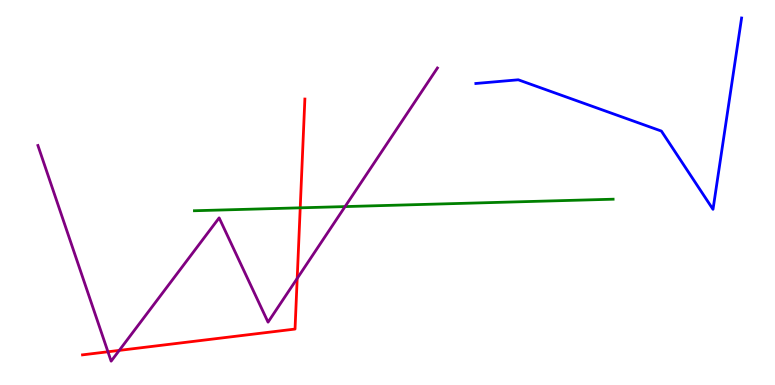[{'lines': ['blue', 'red'], 'intersections': []}, {'lines': ['green', 'red'], 'intersections': [{'x': 3.87, 'y': 4.6}]}, {'lines': ['purple', 'red'], 'intersections': [{'x': 1.39, 'y': 0.863}, {'x': 1.54, 'y': 0.899}, {'x': 3.83, 'y': 2.77}]}, {'lines': ['blue', 'green'], 'intersections': []}, {'lines': ['blue', 'purple'], 'intersections': []}, {'lines': ['green', 'purple'], 'intersections': [{'x': 4.45, 'y': 4.63}]}]